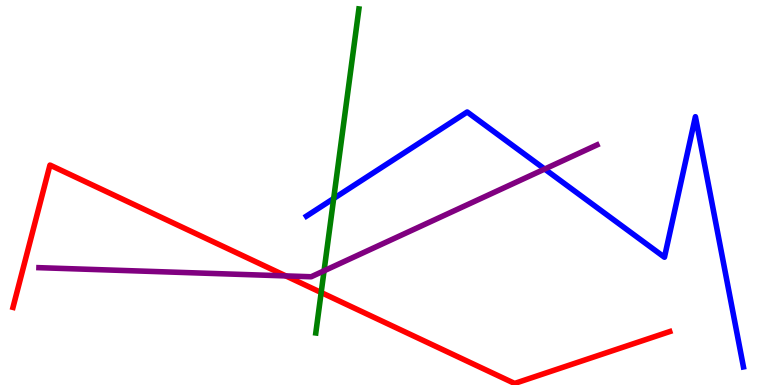[{'lines': ['blue', 'red'], 'intersections': []}, {'lines': ['green', 'red'], 'intersections': [{'x': 4.14, 'y': 2.4}]}, {'lines': ['purple', 'red'], 'intersections': [{'x': 3.69, 'y': 2.83}]}, {'lines': ['blue', 'green'], 'intersections': [{'x': 4.31, 'y': 4.84}]}, {'lines': ['blue', 'purple'], 'intersections': [{'x': 7.03, 'y': 5.61}]}, {'lines': ['green', 'purple'], 'intersections': [{'x': 4.18, 'y': 2.97}]}]